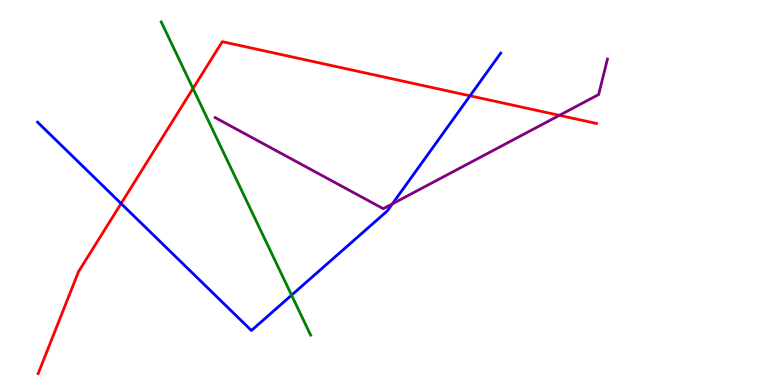[{'lines': ['blue', 'red'], 'intersections': [{'x': 1.56, 'y': 4.71}, {'x': 6.06, 'y': 7.51}]}, {'lines': ['green', 'red'], 'intersections': [{'x': 2.49, 'y': 7.7}]}, {'lines': ['purple', 'red'], 'intersections': [{'x': 7.22, 'y': 7.0}]}, {'lines': ['blue', 'green'], 'intersections': [{'x': 3.76, 'y': 2.33}]}, {'lines': ['blue', 'purple'], 'intersections': [{'x': 5.06, 'y': 4.7}]}, {'lines': ['green', 'purple'], 'intersections': []}]